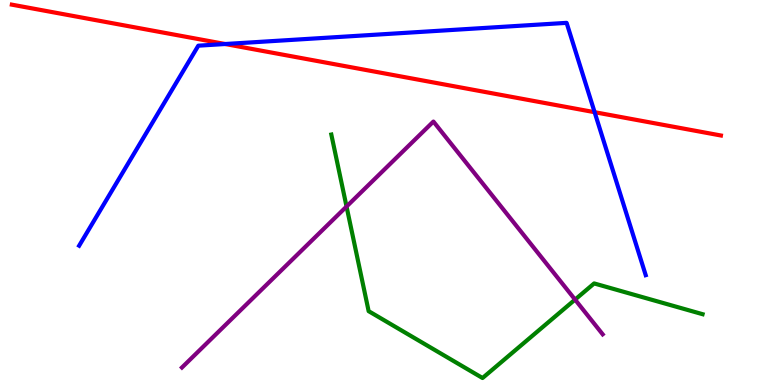[{'lines': ['blue', 'red'], 'intersections': [{'x': 2.91, 'y': 8.86}, {'x': 7.67, 'y': 7.09}]}, {'lines': ['green', 'red'], 'intersections': []}, {'lines': ['purple', 'red'], 'intersections': []}, {'lines': ['blue', 'green'], 'intersections': []}, {'lines': ['blue', 'purple'], 'intersections': []}, {'lines': ['green', 'purple'], 'intersections': [{'x': 4.47, 'y': 4.64}, {'x': 7.42, 'y': 2.22}]}]